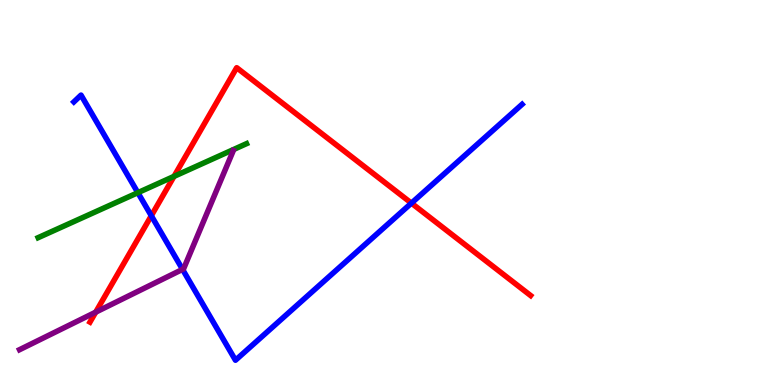[{'lines': ['blue', 'red'], 'intersections': [{'x': 1.95, 'y': 4.4}, {'x': 5.31, 'y': 4.72}]}, {'lines': ['green', 'red'], 'intersections': [{'x': 2.25, 'y': 5.42}]}, {'lines': ['purple', 'red'], 'intersections': [{'x': 1.23, 'y': 1.89}]}, {'lines': ['blue', 'green'], 'intersections': [{'x': 1.78, 'y': 5.0}]}, {'lines': ['blue', 'purple'], 'intersections': [{'x': 2.36, 'y': 3.0}]}, {'lines': ['green', 'purple'], 'intersections': []}]